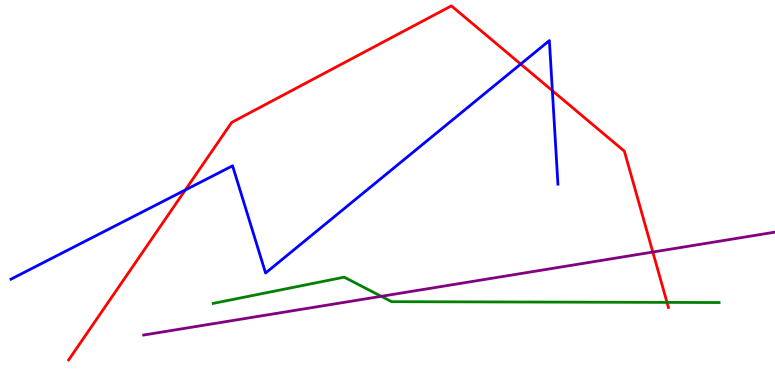[{'lines': ['blue', 'red'], 'intersections': [{'x': 2.39, 'y': 5.07}, {'x': 6.72, 'y': 8.34}, {'x': 7.13, 'y': 7.64}]}, {'lines': ['green', 'red'], 'intersections': [{'x': 8.61, 'y': 2.15}]}, {'lines': ['purple', 'red'], 'intersections': [{'x': 8.42, 'y': 3.45}]}, {'lines': ['blue', 'green'], 'intersections': []}, {'lines': ['blue', 'purple'], 'intersections': []}, {'lines': ['green', 'purple'], 'intersections': [{'x': 4.92, 'y': 2.3}]}]